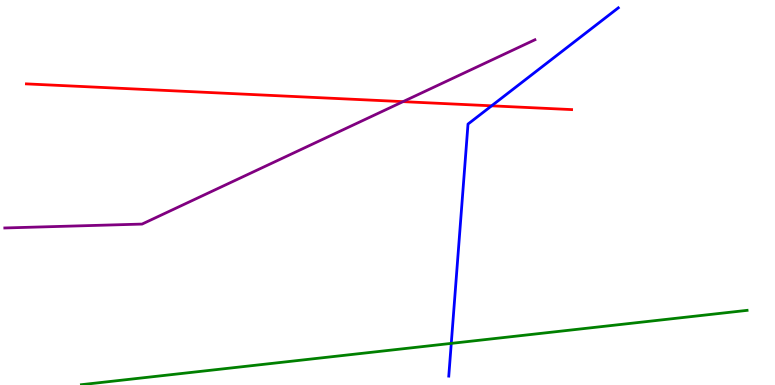[{'lines': ['blue', 'red'], 'intersections': [{'x': 6.34, 'y': 7.25}]}, {'lines': ['green', 'red'], 'intersections': []}, {'lines': ['purple', 'red'], 'intersections': [{'x': 5.2, 'y': 7.36}]}, {'lines': ['blue', 'green'], 'intersections': [{'x': 5.82, 'y': 1.08}]}, {'lines': ['blue', 'purple'], 'intersections': []}, {'lines': ['green', 'purple'], 'intersections': []}]